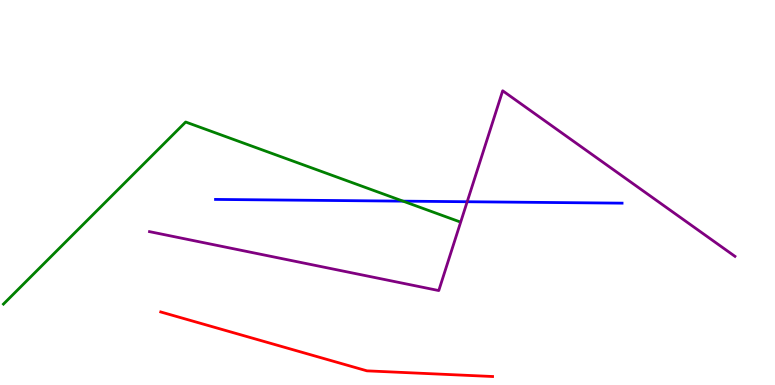[{'lines': ['blue', 'red'], 'intersections': []}, {'lines': ['green', 'red'], 'intersections': []}, {'lines': ['purple', 'red'], 'intersections': []}, {'lines': ['blue', 'green'], 'intersections': [{'x': 5.2, 'y': 4.78}]}, {'lines': ['blue', 'purple'], 'intersections': [{'x': 6.03, 'y': 4.76}]}, {'lines': ['green', 'purple'], 'intersections': []}]